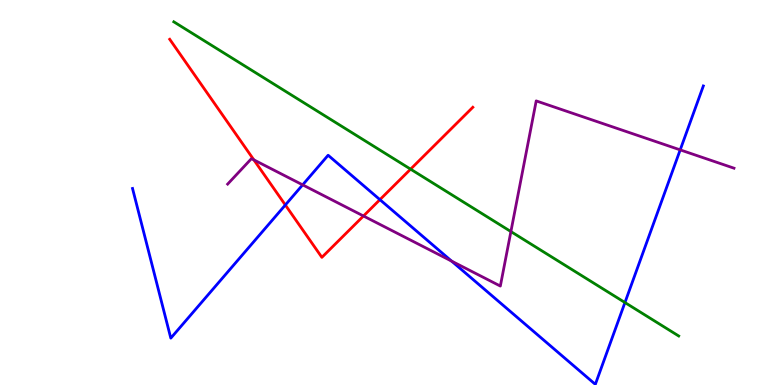[{'lines': ['blue', 'red'], 'intersections': [{'x': 3.68, 'y': 4.68}, {'x': 4.9, 'y': 4.81}]}, {'lines': ['green', 'red'], 'intersections': [{'x': 5.3, 'y': 5.61}]}, {'lines': ['purple', 'red'], 'intersections': [{'x': 3.28, 'y': 5.85}, {'x': 4.69, 'y': 4.39}]}, {'lines': ['blue', 'green'], 'intersections': [{'x': 8.06, 'y': 2.14}]}, {'lines': ['blue', 'purple'], 'intersections': [{'x': 3.91, 'y': 5.2}, {'x': 5.83, 'y': 3.22}, {'x': 8.78, 'y': 6.11}]}, {'lines': ['green', 'purple'], 'intersections': [{'x': 6.59, 'y': 3.99}]}]